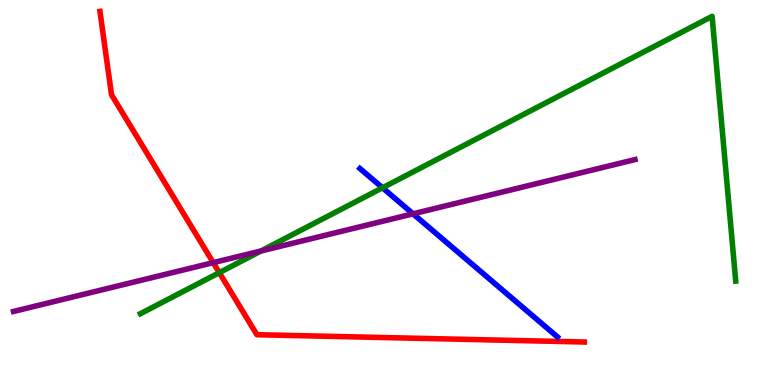[{'lines': ['blue', 'red'], 'intersections': []}, {'lines': ['green', 'red'], 'intersections': [{'x': 2.83, 'y': 2.92}]}, {'lines': ['purple', 'red'], 'intersections': [{'x': 2.75, 'y': 3.18}]}, {'lines': ['blue', 'green'], 'intersections': [{'x': 4.94, 'y': 5.12}]}, {'lines': ['blue', 'purple'], 'intersections': [{'x': 5.33, 'y': 4.45}]}, {'lines': ['green', 'purple'], 'intersections': [{'x': 3.37, 'y': 3.48}]}]